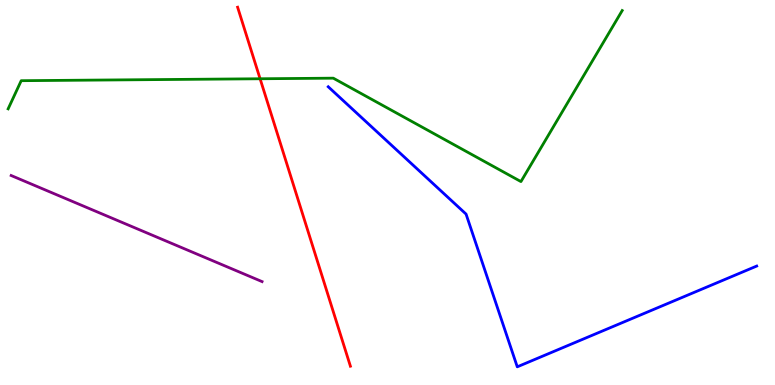[{'lines': ['blue', 'red'], 'intersections': []}, {'lines': ['green', 'red'], 'intersections': [{'x': 3.36, 'y': 7.95}]}, {'lines': ['purple', 'red'], 'intersections': []}, {'lines': ['blue', 'green'], 'intersections': []}, {'lines': ['blue', 'purple'], 'intersections': []}, {'lines': ['green', 'purple'], 'intersections': []}]